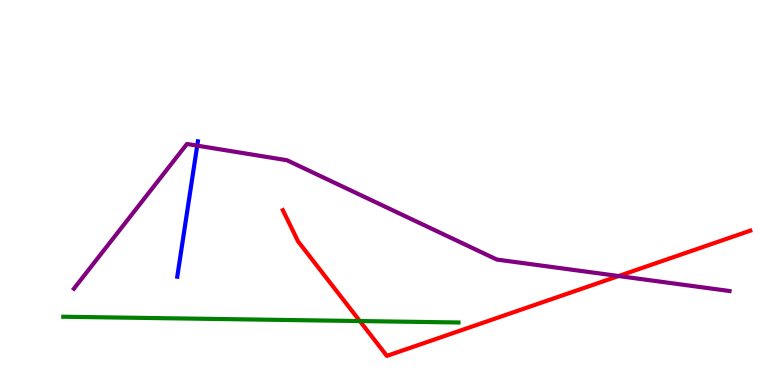[{'lines': ['blue', 'red'], 'intersections': []}, {'lines': ['green', 'red'], 'intersections': [{'x': 4.64, 'y': 1.66}]}, {'lines': ['purple', 'red'], 'intersections': [{'x': 7.98, 'y': 2.83}]}, {'lines': ['blue', 'green'], 'intersections': []}, {'lines': ['blue', 'purple'], 'intersections': [{'x': 2.54, 'y': 6.22}]}, {'lines': ['green', 'purple'], 'intersections': []}]